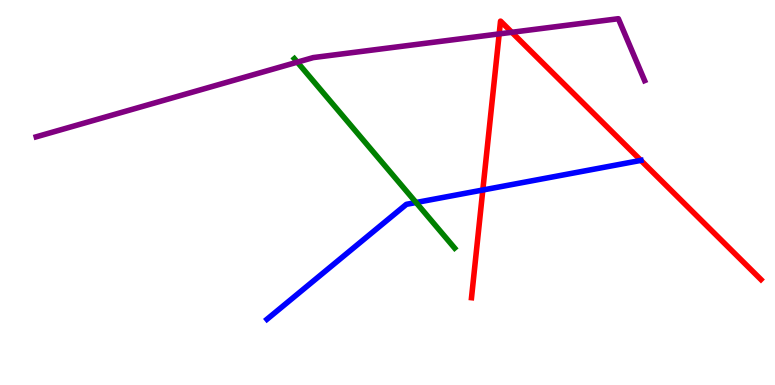[{'lines': ['blue', 'red'], 'intersections': [{'x': 6.23, 'y': 5.06}, {'x': 8.27, 'y': 5.83}]}, {'lines': ['green', 'red'], 'intersections': []}, {'lines': ['purple', 'red'], 'intersections': [{'x': 6.44, 'y': 9.12}, {'x': 6.6, 'y': 9.16}]}, {'lines': ['blue', 'green'], 'intersections': [{'x': 5.37, 'y': 4.74}]}, {'lines': ['blue', 'purple'], 'intersections': []}, {'lines': ['green', 'purple'], 'intersections': [{'x': 3.84, 'y': 8.39}]}]